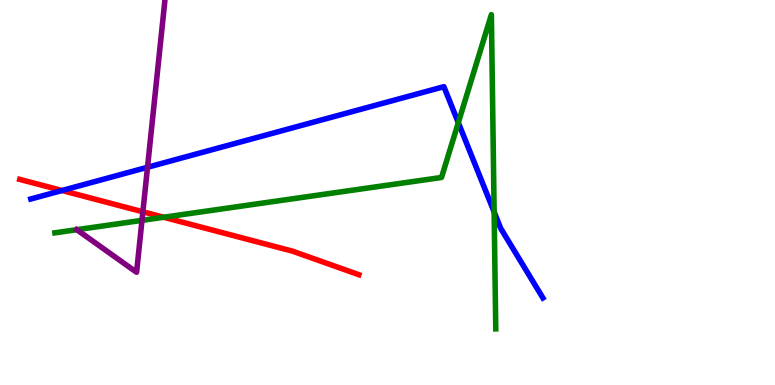[{'lines': ['blue', 'red'], 'intersections': [{'x': 0.8, 'y': 5.05}]}, {'lines': ['green', 'red'], 'intersections': [{'x': 2.11, 'y': 4.36}]}, {'lines': ['purple', 'red'], 'intersections': [{'x': 1.84, 'y': 4.5}]}, {'lines': ['blue', 'green'], 'intersections': [{'x': 5.91, 'y': 6.81}, {'x': 6.38, 'y': 4.49}]}, {'lines': ['blue', 'purple'], 'intersections': [{'x': 1.9, 'y': 5.66}]}, {'lines': ['green', 'purple'], 'intersections': [{'x': 0.991, 'y': 4.03}, {'x': 1.83, 'y': 4.28}]}]